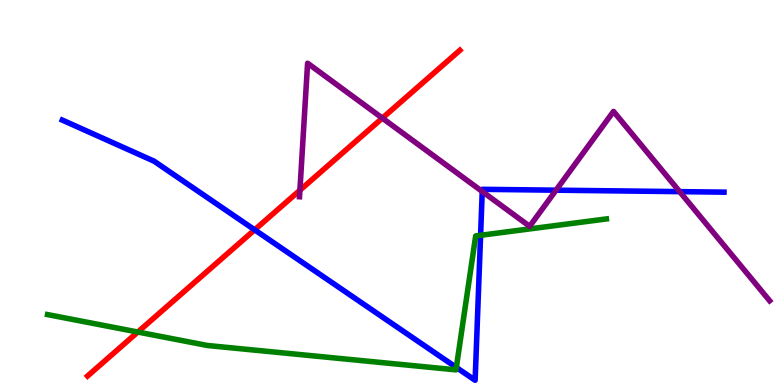[{'lines': ['blue', 'red'], 'intersections': [{'x': 3.29, 'y': 4.03}]}, {'lines': ['green', 'red'], 'intersections': [{'x': 1.78, 'y': 1.38}]}, {'lines': ['purple', 'red'], 'intersections': [{'x': 3.87, 'y': 5.06}, {'x': 4.93, 'y': 6.93}]}, {'lines': ['blue', 'green'], 'intersections': [{'x': 5.89, 'y': 0.456}, {'x': 6.2, 'y': 3.89}]}, {'lines': ['blue', 'purple'], 'intersections': [{'x': 6.22, 'y': 5.03}, {'x': 7.17, 'y': 5.06}, {'x': 8.77, 'y': 5.02}]}, {'lines': ['green', 'purple'], 'intersections': []}]